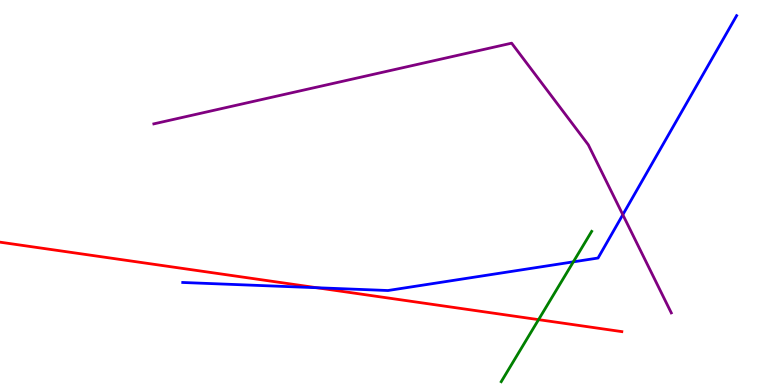[{'lines': ['blue', 'red'], 'intersections': [{'x': 4.09, 'y': 2.53}]}, {'lines': ['green', 'red'], 'intersections': [{'x': 6.95, 'y': 1.7}]}, {'lines': ['purple', 'red'], 'intersections': []}, {'lines': ['blue', 'green'], 'intersections': [{'x': 7.4, 'y': 3.2}]}, {'lines': ['blue', 'purple'], 'intersections': [{'x': 8.04, 'y': 4.42}]}, {'lines': ['green', 'purple'], 'intersections': []}]